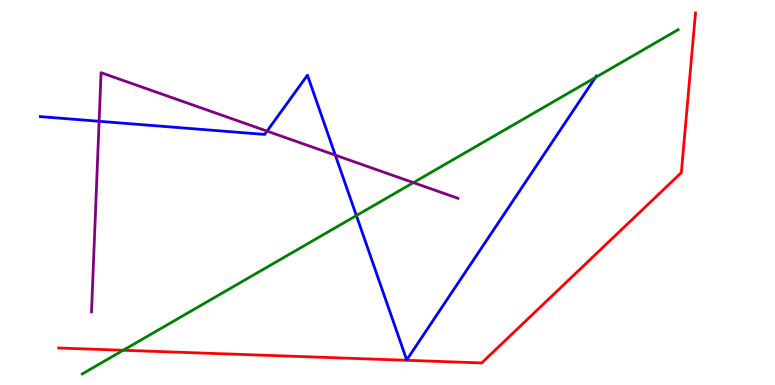[{'lines': ['blue', 'red'], 'intersections': []}, {'lines': ['green', 'red'], 'intersections': [{'x': 1.59, 'y': 0.902}]}, {'lines': ['purple', 'red'], 'intersections': []}, {'lines': ['blue', 'green'], 'intersections': [{'x': 4.6, 'y': 4.4}, {'x': 7.68, 'y': 7.99}]}, {'lines': ['blue', 'purple'], 'intersections': [{'x': 1.28, 'y': 6.85}, {'x': 3.45, 'y': 6.59}, {'x': 4.33, 'y': 5.97}]}, {'lines': ['green', 'purple'], 'intersections': [{'x': 5.33, 'y': 5.26}]}]